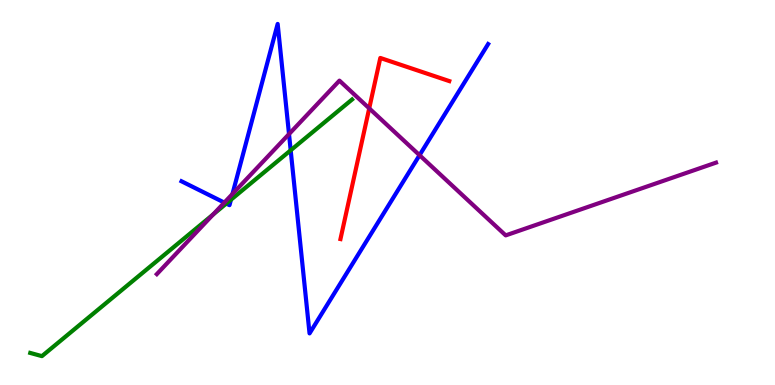[{'lines': ['blue', 'red'], 'intersections': []}, {'lines': ['green', 'red'], 'intersections': []}, {'lines': ['purple', 'red'], 'intersections': [{'x': 4.76, 'y': 7.19}]}, {'lines': ['blue', 'green'], 'intersections': [{'x': 2.92, 'y': 4.71}, {'x': 2.98, 'y': 4.81}, {'x': 3.75, 'y': 6.1}]}, {'lines': ['blue', 'purple'], 'intersections': [{'x': 2.89, 'y': 4.74}, {'x': 3.0, 'y': 4.96}, {'x': 3.73, 'y': 6.52}, {'x': 5.41, 'y': 5.97}]}, {'lines': ['green', 'purple'], 'intersections': [{'x': 2.75, 'y': 4.43}]}]